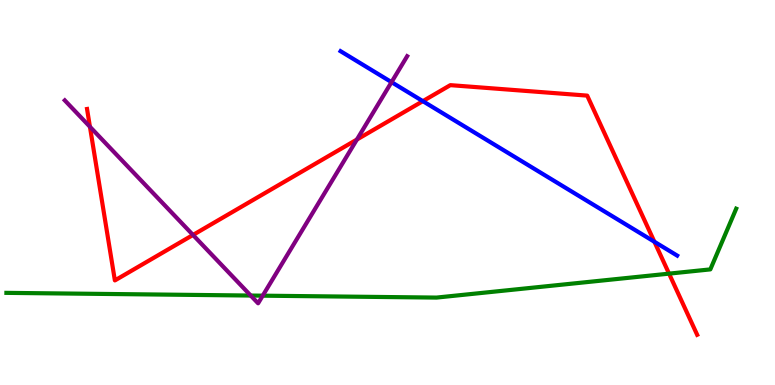[{'lines': ['blue', 'red'], 'intersections': [{'x': 5.46, 'y': 7.37}, {'x': 8.44, 'y': 3.72}]}, {'lines': ['green', 'red'], 'intersections': [{'x': 8.63, 'y': 2.89}]}, {'lines': ['purple', 'red'], 'intersections': [{'x': 1.16, 'y': 6.71}, {'x': 2.49, 'y': 3.9}, {'x': 4.61, 'y': 6.38}]}, {'lines': ['blue', 'green'], 'intersections': []}, {'lines': ['blue', 'purple'], 'intersections': [{'x': 5.05, 'y': 7.87}]}, {'lines': ['green', 'purple'], 'intersections': [{'x': 3.23, 'y': 2.32}, {'x': 3.39, 'y': 2.32}]}]